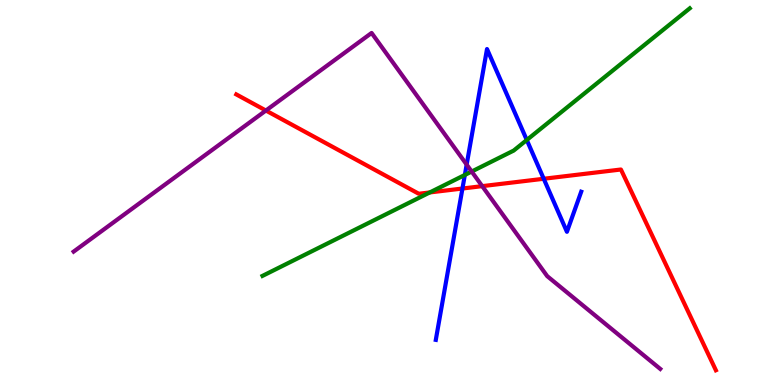[{'lines': ['blue', 'red'], 'intersections': [{'x': 5.97, 'y': 5.1}, {'x': 7.02, 'y': 5.36}]}, {'lines': ['green', 'red'], 'intersections': [{'x': 5.55, 'y': 5.0}]}, {'lines': ['purple', 'red'], 'intersections': [{'x': 3.43, 'y': 7.13}, {'x': 6.22, 'y': 5.17}]}, {'lines': ['blue', 'green'], 'intersections': [{'x': 6.0, 'y': 5.46}, {'x': 6.8, 'y': 6.36}]}, {'lines': ['blue', 'purple'], 'intersections': [{'x': 6.02, 'y': 5.72}]}, {'lines': ['green', 'purple'], 'intersections': [{'x': 6.09, 'y': 5.54}]}]